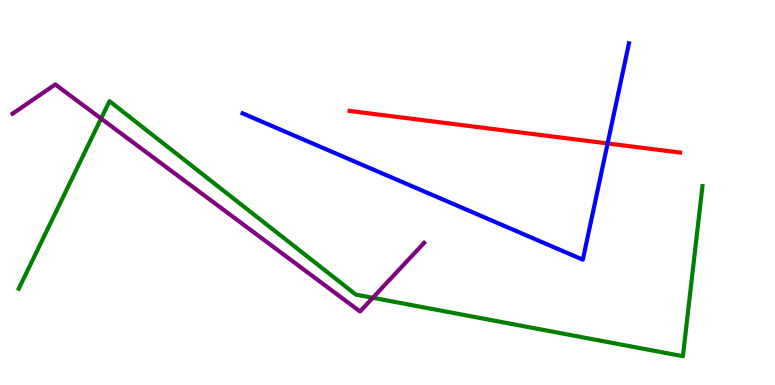[{'lines': ['blue', 'red'], 'intersections': [{'x': 7.84, 'y': 6.27}]}, {'lines': ['green', 'red'], 'intersections': []}, {'lines': ['purple', 'red'], 'intersections': []}, {'lines': ['blue', 'green'], 'intersections': []}, {'lines': ['blue', 'purple'], 'intersections': []}, {'lines': ['green', 'purple'], 'intersections': [{'x': 1.3, 'y': 6.92}, {'x': 4.81, 'y': 2.27}]}]